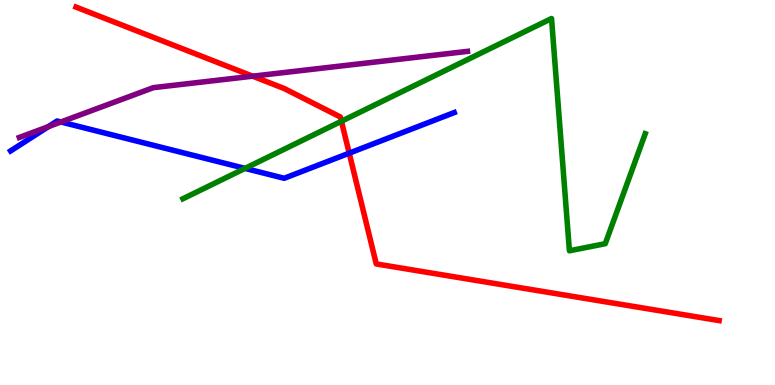[{'lines': ['blue', 'red'], 'intersections': [{'x': 4.51, 'y': 6.02}]}, {'lines': ['green', 'red'], 'intersections': [{'x': 4.41, 'y': 6.85}]}, {'lines': ['purple', 'red'], 'intersections': [{'x': 3.26, 'y': 8.02}]}, {'lines': ['blue', 'green'], 'intersections': [{'x': 3.16, 'y': 5.63}]}, {'lines': ['blue', 'purple'], 'intersections': [{'x': 0.624, 'y': 6.71}, {'x': 0.786, 'y': 6.83}]}, {'lines': ['green', 'purple'], 'intersections': []}]